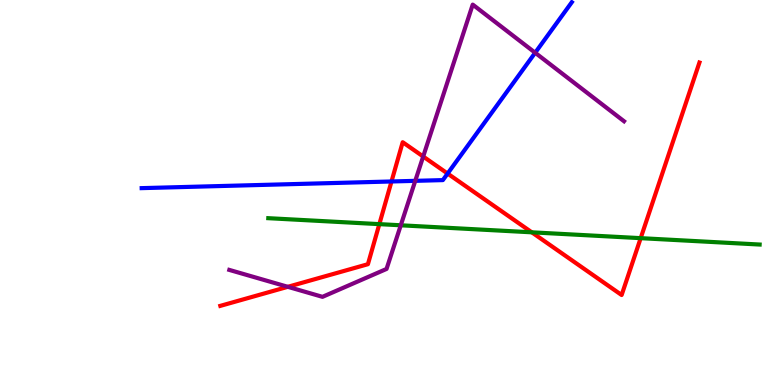[{'lines': ['blue', 'red'], 'intersections': [{'x': 5.05, 'y': 5.29}, {'x': 5.78, 'y': 5.49}]}, {'lines': ['green', 'red'], 'intersections': [{'x': 4.89, 'y': 4.18}, {'x': 6.86, 'y': 3.97}, {'x': 8.27, 'y': 3.81}]}, {'lines': ['purple', 'red'], 'intersections': [{'x': 3.71, 'y': 2.55}, {'x': 5.46, 'y': 5.93}]}, {'lines': ['blue', 'green'], 'intersections': []}, {'lines': ['blue', 'purple'], 'intersections': [{'x': 5.36, 'y': 5.3}, {'x': 6.91, 'y': 8.63}]}, {'lines': ['green', 'purple'], 'intersections': [{'x': 5.17, 'y': 4.15}]}]